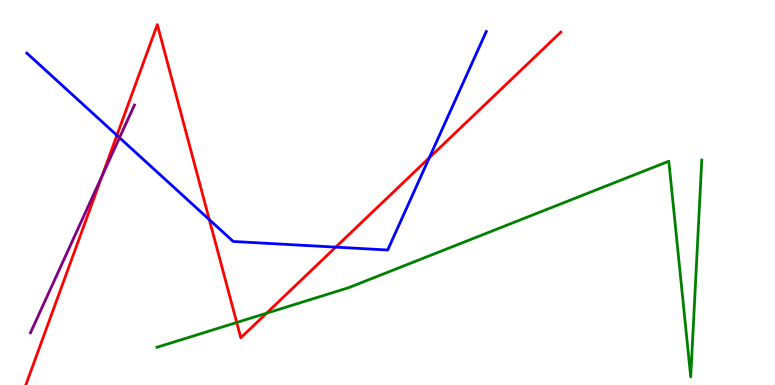[{'lines': ['blue', 'red'], 'intersections': [{'x': 1.51, 'y': 6.49}, {'x': 2.7, 'y': 4.29}, {'x': 4.33, 'y': 3.58}, {'x': 5.54, 'y': 5.9}]}, {'lines': ['green', 'red'], 'intersections': [{'x': 3.05, 'y': 1.62}, {'x': 3.44, 'y': 1.86}]}, {'lines': ['purple', 'red'], 'intersections': [{'x': 1.32, 'y': 5.44}]}, {'lines': ['blue', 'green'], 'intersections': []}, {'lines': ['blue', 'purple'], 'intersections': [{'x': 1.54, 'y': 6.42}]}, {'lines': ['green', 'purple'], 'intersections': []}]